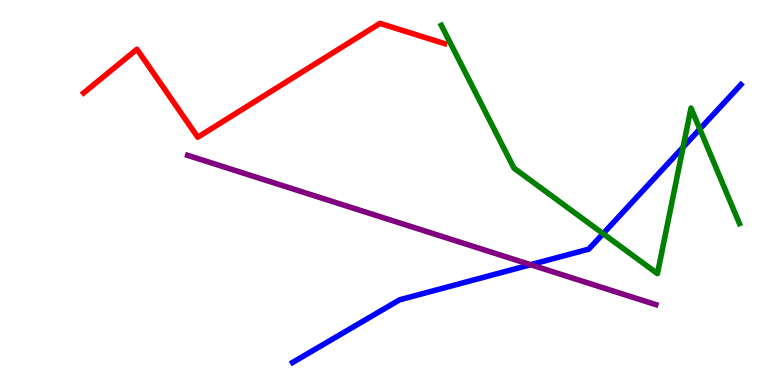[{'lines': ['blue', 'red'], 'intersections': []}, {'lines': ['green', 'red'], 'intersections': []}, {'lines': ['purple', 'red'], 'intersections': []}, {'lines': ['blue', 'green'], 'intersections': [{'x': 7.78, 'y': 3.93}, {'x': 8.81, 'y': 6.18}, {'x': 9.03, 'y': 6.65}]}, {'lines': ['blue', 'purple'], 'intersections': [{'x': 6.85, 'y': 3.12}]}, {'lines': ['green', 'purple'], 'intersections': []}]